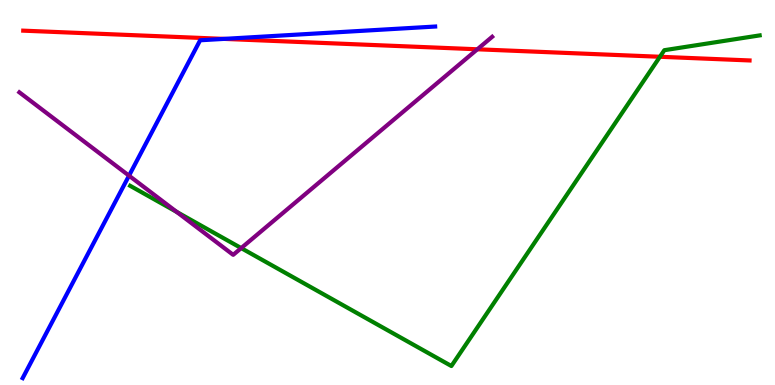[{'lines': ['blue', 'red'], 'intersections': [{'x': 2.89, 'y': 8.99}]}, {'lines': ['green', 'red'], 'intersections': [{'x': 8.51, 'y': 8.53}]}, {'lines': ['purple', 'red'], 'intersections': [{'x': 6.16, 'y': 8.72}]}, {'lines': ['blue', 'green'], 'intersections': []}, {'lines': ['blue', 'purple'], 'intersections': [{'x': 1.66, 'y': 5.44}]}, {'lines': ['green', 'purple'], 'intersections': [{'x': 2.28, 'y': 4.5}, {'x': 3.11, 'y': 3.56}]}]